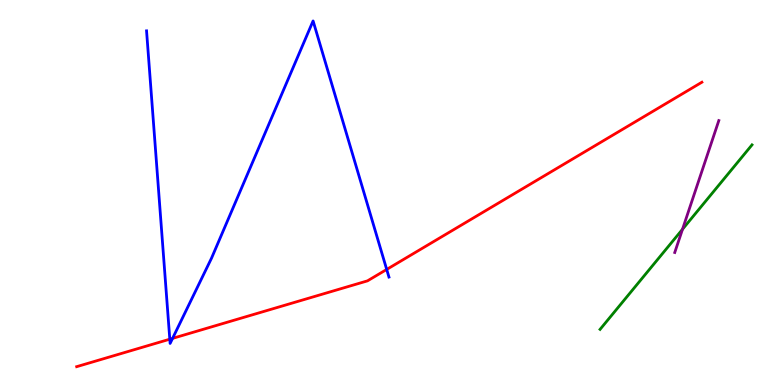[{'lines': ['blue', 'red'], 'intersections': [{'x': 2.19, 'y': 1.19}, {'x': 2.23, 'y': 1.21}, {'x': 4.99, 'y': 3.0}]}, {'lines': ['green', 'red'], 'intersections': []}, {'lines': ['purple', 'red'], 'intersections': []}, {'lines': ['blue', 'green'], 'intersections': []}, {'lines': ['blue', 'purple'], 'intersections': []}, {'lines': ['green', 'purple'], 'intersections': [{'x': 8.81, 'y': 4.05}]}]